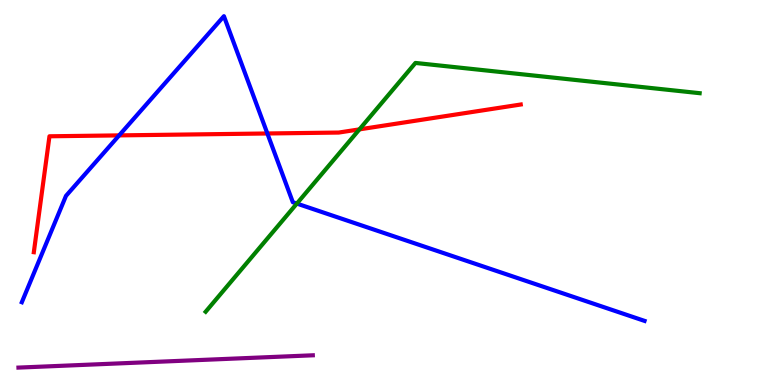[{'lines': ['blue', 'red'], 'intersections': [{'x': 1.54, 'y': 6.48}, {'x': 3.45, 'y': 6.53}]}, {'lines': ['green', 'red'], 'intersections': [{'x': 4.64, 'y': 6.64}]}, {'lines': ['purple', 'red'], 'intersections': []}, {'lines': ['blue', 'green'], 'intersections': [{'x': 3.83, 'y': 4.71}]}, {'lines': ['blue', 'purple'], 'intersections': []}, {'lines': ['green', 'purple'], 'intersections': []}]